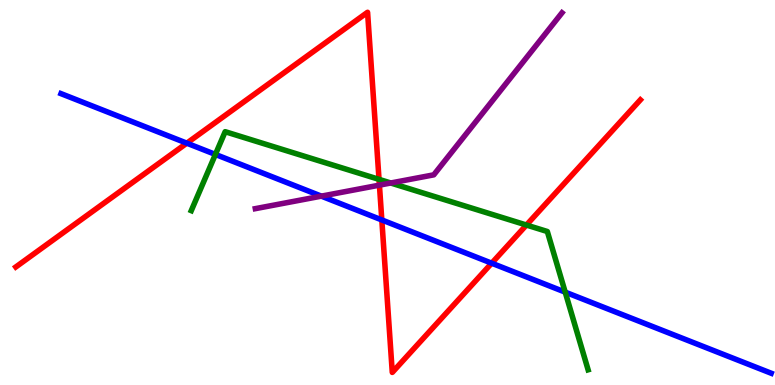[{'lines': ['blue', 'red'], 'intersections': [{'x': 2.41, 'y': 6.28}, {'x': 4.93, 'y': 4.29}, {'x': 6.34, 'y': 3.16}]}, {'lines': ['green', 'red'], 'intersections': [{'x': 4.89, 'y': 5.34}, {'x': 6.79, 'y': 4.15}]}, {'lines': ['purple', 'red'], 'intersections': [{'x': 4.9, 'y': 5.19}]}, {'lines': ['blue', 'green'], 'intersections': [{'x': 2.78, 'y': 5.99}, {'x': 7.29, 'y': 2.41}]}, {'lines': ['blue', 'purple'], 'intersections': [{'x': 4.15, 'y': 4.91}]}, {'lines': ['green', 'purple'], 'intersections': [{'x': 5.04, 'y': 5.25}]}]